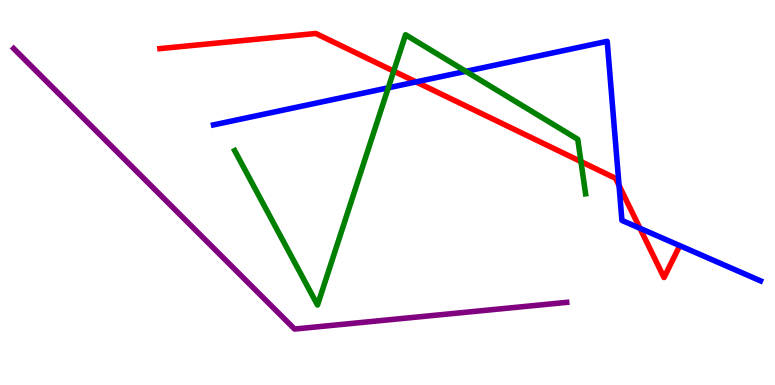[{'lines': ['blue', 'red'], 'intersections': [{'x': 5.37, 'y': 7.87}, {'x': 7.99, 'y': 5.18}, {'x': 8.26, 'y': 4.07}]}, {'lines': ['green', 'red'], 'intersections': [{'x': 5.08, 'y': 8.15}, {'x': 7.5, 'y': 5.8}]}, {'lines': ['purple', 'red'], 'intersections': []}, {'lines': ['blue', 'green'], 'intersections': [{'x': 5.01, 'y': 7.72}, {'x': 6.01, 'y': 8.15}]}, {'lines': ['blue', 'purple'], 'intersections': []}, {'lines': ['green', 'purple'], 'intersections': []}]